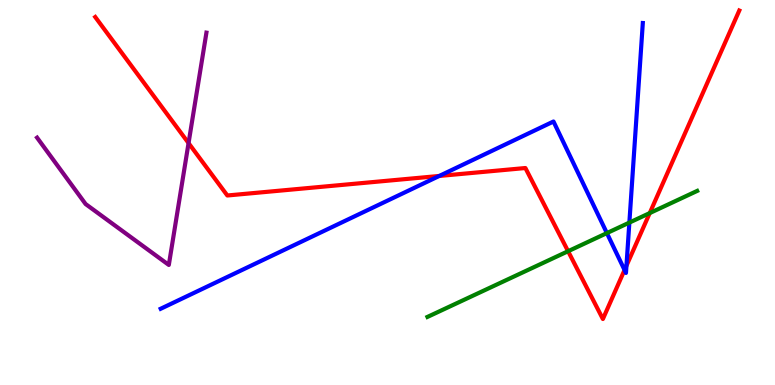[{'lines': ['blue', 'red'], 'intersections': [{'x': 5.67, 'y': 5.43}, {'x': 8.06, 'y': 2.99}, {'x': 8.08, 'y': 3.1}]}, {'lines': ['green', 'red'], 'intersections': [{'x': 7.33, 'y': 3.47}, {'x': 8.38, 'y': 4.47}]}, {'lines': ['purple', 'red'], 'intersections': [{'x': 2.43, 'y': 6.28}]}, {'lines': ['blue', 'green'], 'intersections': [{'x': 7.83, 'y': 3.95}, {'x': 8.12, 'y': 4.22}]}, {'lines': ['blue', 'purple'], 'intersections': []}, {'lines': ['green', 'purple'], 'intersections': []}]